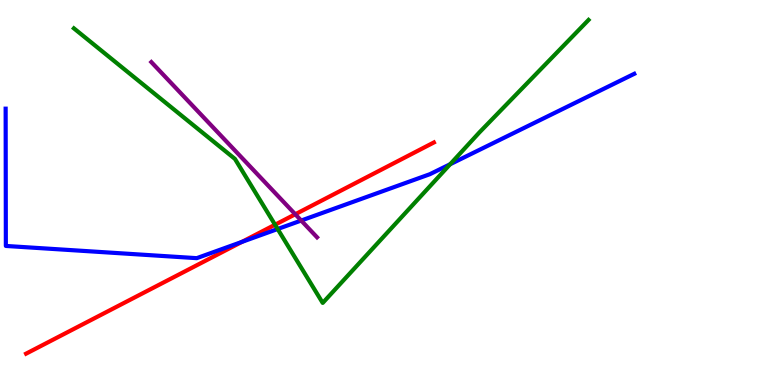[{'lines': ['blue', 'red'], 'intersections': [{'x': 3.12, 'y': 3.72}]}, {'lines': ['green', 'red'], 'intersections': [{'x': 3.55, 'y': 4.16}]}, {'lines': ['purple', 'red'], 'intersections': [{'x': 3.81, 'y': 4.43}]}, {'lines': ['blue', 'green'], 'intersections': [{'x': 3.58, 'y': 4.05}, {'x': 5.81, 'y': 5.73}]}, {'lines': ['blue', 'purple'], 'intersections': [{'x': 3.89, 'y': 4.27}]}, {'lines': ['green', 'purple'], 'intersections': []}]